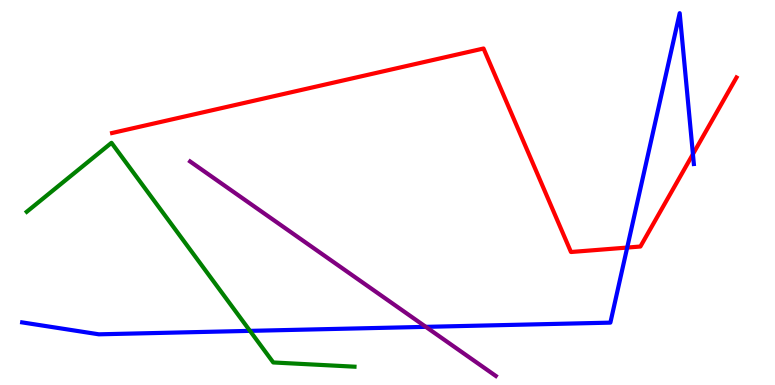[{'lines': ['blue', 'red'], 'intersections': [{'x': 8.09, 'y': 3.57}, {'x': 8.94, 'y': 6.0}]}, {'lines': ['green', 'red'], 'intersections': []}, {'lines': ['purple', 'red'], 'intersections': []}, {'lines': ['blue', 'green'], 'intersections': [{'x': 3.23, 'y': 1.41}]}, {'lines': ['blue', 'purple'], 'intersections': [{'x': 5.49, 'y': 1.51}]}, {'lines': ['green', 'purple'], 'intersections': []}]